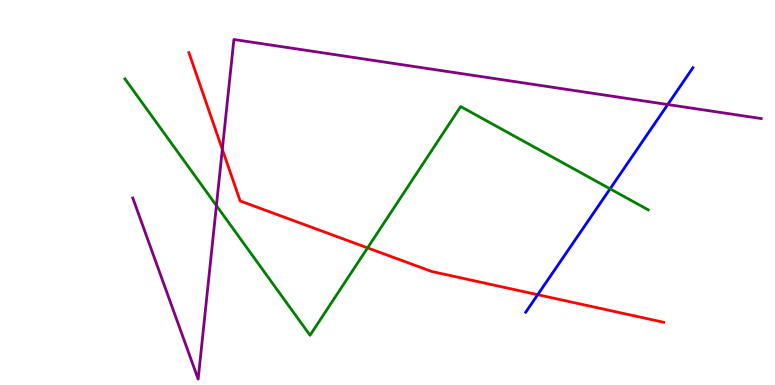[{'lines': ['blue', 'red'], 'intersections': [{'x': 6.94, 'y': 2.35}]}, {'lines': ['green', 'red'], 'intersections': [{'x': 4.74, 'y': 3.56}]}, {'lines': ['purple', 'red'], 'intersections': [{'x': 2.87, 'y': 6.12}]}, {'lines': ['blue', 'green'], 'intersections': [{'x': 7.87, 'y': 5.1}]}, {'lines': ['blue', 'purple'], 'intersections': [{'x': 8.62, 'y': 7.28}]}, {'lines': ['green', 'purple'], 'intersections': [{'x': 2.79, 'y': 4.66}]}]